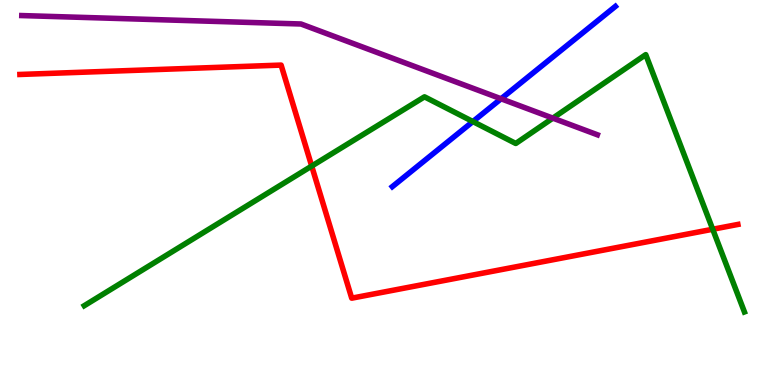[{'lines': ['blue', 'red'], 'intersections': []}, {'lines': ['green', 'red'], 'intersections': [{'x': 4.02, 'y': 5.69}, {'x': 9.2, 'y': 4.05}]}, {'lines': ['purple', 'red'], 'intersections': []}, {'lines': ['blue', 'green'], 'intersections': [{'x': 6.1, 'y': 6.84}]}, {'lines': ['blue', 'purple'], 'intersections': [{'x': 6.47, 'y': 7.43}]}, {'lines': ['green', 'purple'], 'intersections': [{'x': 7.13, 'y': 6.93}]}]